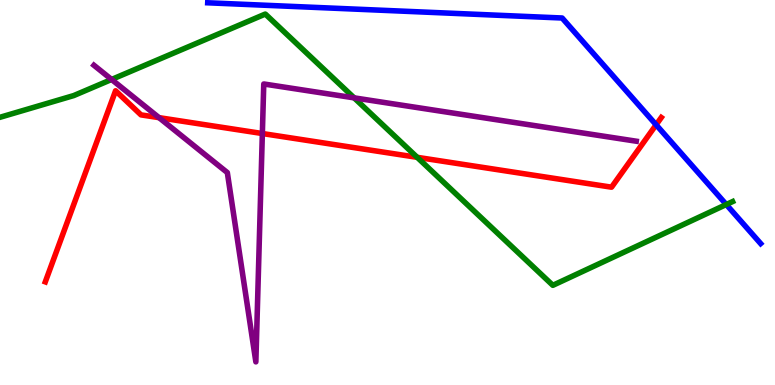[{'lines': ['blue', 'red'], 'intersections': [{'x': 8.47, 'y': 6.76}]}, {'lines': ['green', 'red'], 'intersections': [{'x': 5.38, 'y': 5.91}]}, {'lines': ['purple', 'red'], 'intersections': [{'x': 2.05, 'y': 6.94}, {'x': 3.39, 'y': 6.53}]}, {'lines': ['blue', 'green'], 'intersections': [{'x': 9.37, 'y': 4.69}]}, {'lines': ['blue', 'purple'], 'intersections': []}, {'lines': ['green', 'purple'], 'intersections': [{'x': 1.44, 'y': 7.94}, {'x': 4.57, 'y': 7.46}]}]